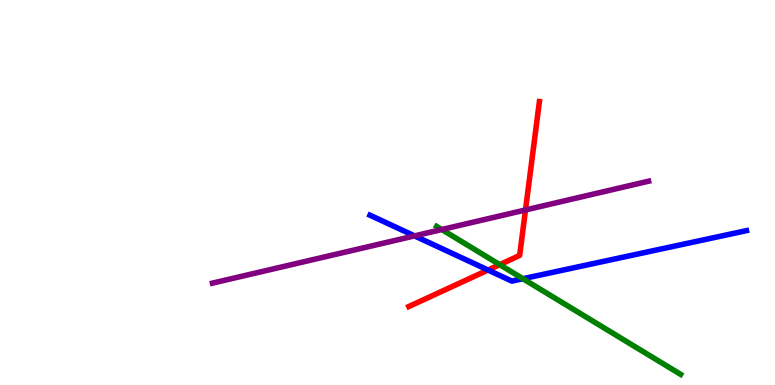[{'lines': ['blue', 'red'], 'intersections': [{'x': 6.3, 'y': 2.99}]}, {'lines': ['green', 'red'], 'intersections': [{'x': 6.45, 'y': 3.13}]}, {'lines': ['purple', 'red'], 'intersections': [{'x': 6.78, 'y': 4.55}]}, {'lines': ['blue', 'green'], 'intersections': [{'x': 6.75, 'y': 2.76}]}, {'lines': ['blue', 'purple'], 'intersections': [{'x': 5.35, 'y': 3.87}]}, {'lines': ['green', 'purple'], 'intersections': [{'x': 5.7, 'y': 4.04}]}]